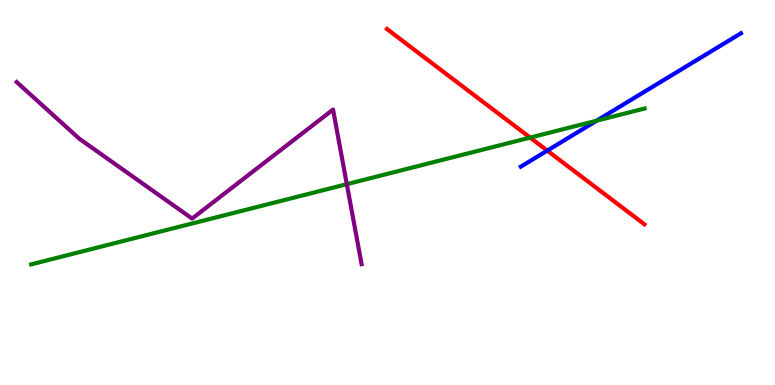[{'lines': ['blue', 'red'], 'intersections': [{'x': 7.06, 'y': 6.09}]}, {'lines': ['green', 'red'], 'intersections': [{'x': 6.84, 'y': 6.43}]}, {'lines': ['purple', 'red'], 'intersections': []}, {'lines': ['blue', 'green'], 'intersections': [{'x': 7.7, 'y': 6.87}]}, {'lines': ['blue', 'purple'], 'intersections': []}, {'lines': ['green', 'purple'], 'intersections': [{'x': 4.48, 'y': 5.22}]}]